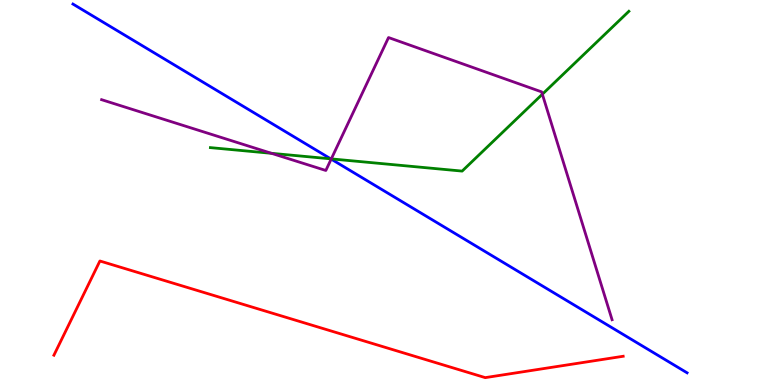[{'lines': ['blue', 'red'], 'intersections': []}, {'lines': ['green', 'red'], 'intersections': []}, {'lines': ['purple', 'red'], 'intersections': []}, {'lines': ['blue', 'green'], 'intersections': [{'x': 4.27, 'y': 5.87}]}, {'lines': ['blue', 'purple'], 'intersections': [{'x': 4.27, 'y': 5.87}]}, {'lines': ['green', 'purple'], 'intersections': [{'x': 3.5, 'y': 6.02}, {'x': 4.27, 'y': 5.87}, {'x': 7.0, 'y': 7.55}]}]